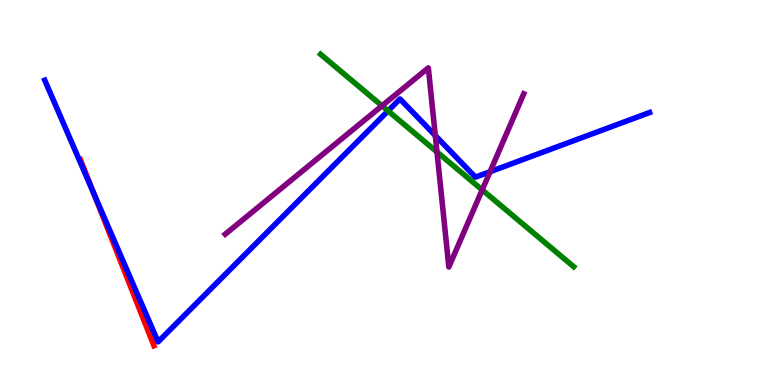[{'lines': ['blue', 'red'], 'intersections': [{'x': 1.21, 'y': 4.99}]}, {'lines': ['green', 'red'], 'intersections': []}, {'lines': ['purple', 'red'], 'intersections': []}, {'lines': ['blue', 'green'], 'intersections': [{'x': 5.01, 'y': 7.12}]}, {'lines': ['blue', 'purple'], 'intersections': [{'x': 5.62, 'y': 6.48}, {'x': 6.32, 'y': 5.54}]}, {'lines': ['green', 'purple'], 'intersections': [{'x': 4.93, 'y': 7.25}, {'x': 5.64, 'y': 6.05}, {'x': 6.22, 'y': 5.07}]}]